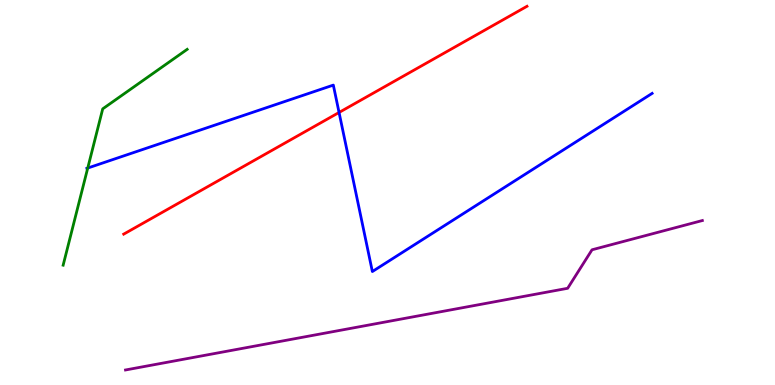[{'lines': ['blue', 'red'], 'intersections': [{'x': 4.37, 'y': 7.08}]}, {'lines': ['green', 'red'], 'intersections': []}, {'lines': ['purple', 'red'], 'intersections': []}, {'lines': ['blue', 'green'], 'intersections': [{'x': 1.13, 'y': 5.64}]}, {'lines': ['blue', 'purple'], 'intersections': []}, {'lines': ['green', 'purple'], 'intersections': []}]